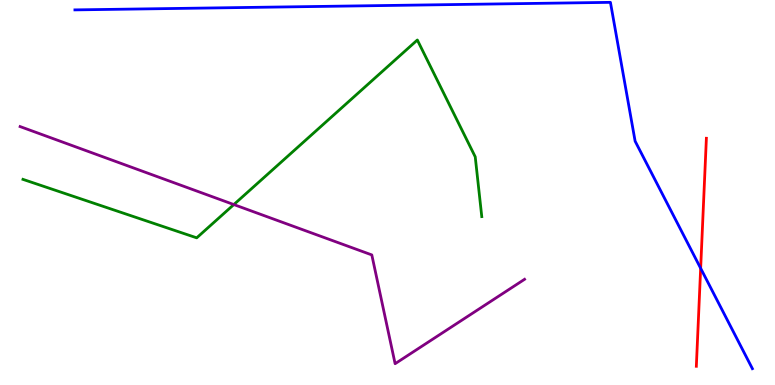[{'lines': ['blue', 'red'], 'intersections': [{'x': 9.04, 'y': 3.03}]}, {'lines': ['green', 'red'], 'intersections': []}, {'lines': ['purple', 'red'], 'intersections': []}, {'lines': ['blue', 'green'], 'intersections': []}, {'lines': ['blue', 'purple'], 'intersections': []}, {'lines': ['green', 'purple'], 'intersections': [{'x': 3.02, 'y': 4.69}]}]